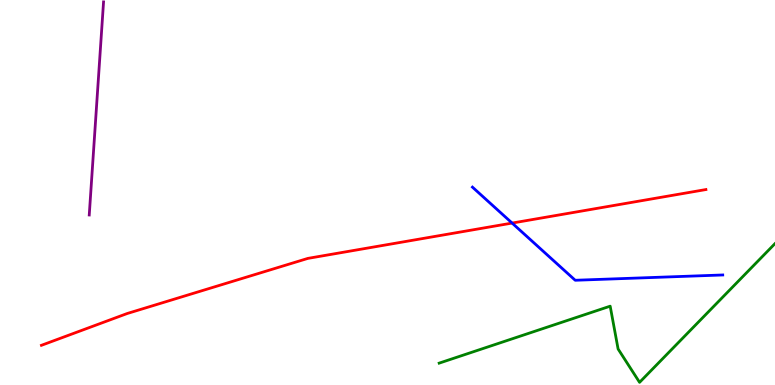[{'lines': ['blue', 'red'], 'intersections': [{'x': 6.61, 'y': 4.21}]}, {'lines': ['green', 'red'], 'intersections': []}, {'lines': ['purple', 'red'], 'intersections': []}, {'lines': ['blue', 'green'], 'intersections': []}, {'lines': ['blue', 'purple'], 'intersections': []}, {'lines': ['green', 'purple'], 'intersections': []}]